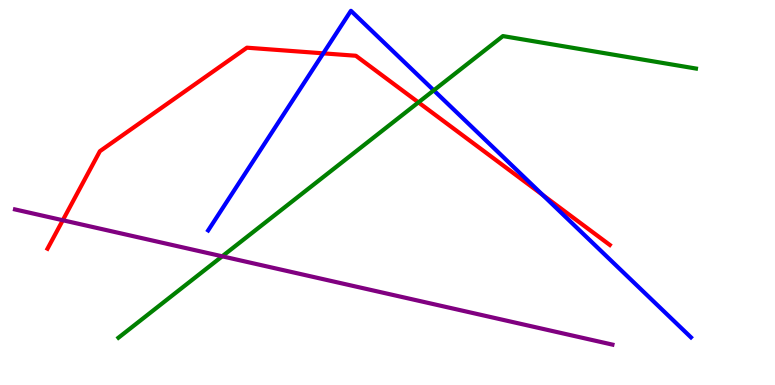[{'lines': ['blue', 'red'], 'intersections': [{'x': 4.17, 'y': 8.61}, {'x': 7.0, 'y': 4.94}]}, {'lines': ['green', 'red'], 'intersections': [{'x': 5.4, 'y': 7.34}]}, {'lines': ['purple', 'red'], 'intersections': [{'x': 0.81, 'y': 4.28}]}, {'lines': ['blue', 'green'], 'intersections': [{'x': 5.6, 'y': 7.65}]}, {'lines': ['blue', 'purple'], 'intersections': []}, {'lines': ['green', 'purple'], 'intersections': [{'x': 2.87, 'y': 3.34}]}]